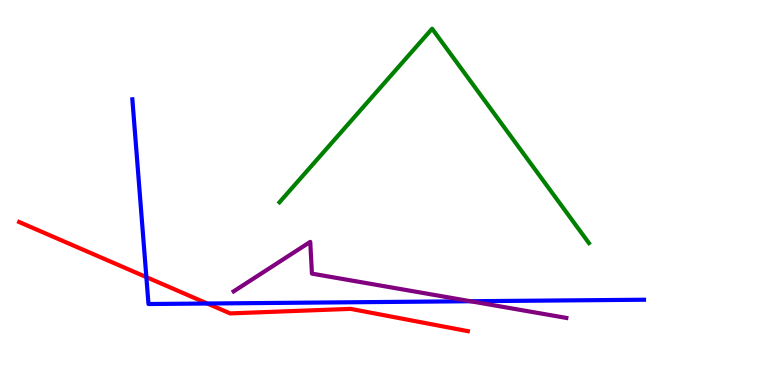[{'lines': ['blue', 'red'], 'intersections': [{'x': 1.89, 'y': 2.8}, {'x': 2.67, 'y': 2.12}]}, {'lines': ['green', 'red'], 'intersections': []}, {'lines': ['purple', 'red'], 'intersections': []}, {'lines': ['blue', 'green'], 'intersections': []}, {'lines': ['blue', 'purple'], 'intersections': [{'x': 6.07, 'y': 2.18}]}, {'lines': ['green', 'purple'], 'intersections': []}]